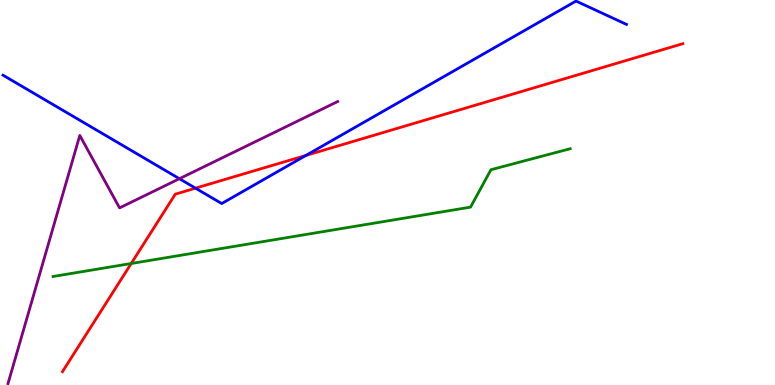[{'lines': ['blue', 'red'], 'intersections': [{'x': 2.52, 'y': 5.11}, {'x': 3.95, 'y': 5.96}]}, {'lines': ['green', 'red'], 'intersections': [{'x': 1.69, 'y': 3.16}]}, {'lines': ['purple', 'red'], 'intersections': []}, {'lines': ['blue', 'green'], 'intersections': []}, {'lines': ['blue', 'purple'], 'intersections': [{'x': 2.32, 'y': 5.36}]}, {'lines': ['green', 'purple'], 'intersections': []}]